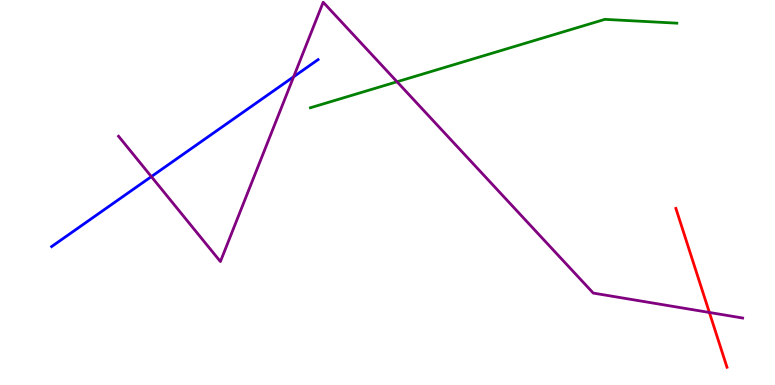[{'lines': ['blue', 'red'], 'intersections': []}, {'lines': ['green', 'red'], 'intersections': []}, {'lines': ['purple', 'red'], 'intersections': [{'x': 9.15, 'y': 1.88}]}, {'lines': ['blue', 'green'], 'intersections': []}, {'lines': ['blue', 'purple'], 'intersections': [{'x': 1.95, 'y': 5.41}, {'x': 3.79, 'y': 8.01}]}, {'lines': ['green', 'purple'], 'intersections': [{'x': 5.12, 'y': 7.88}]}]